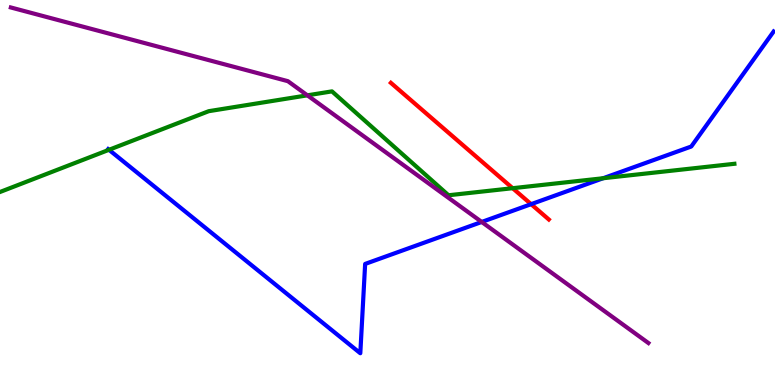[{'lines': ['blue', 'red'], 'intersections': [{'x': 6.85, 'y': 4.7}]}, {'lines': ['green', 'red'], 'intersections': [{'x': 6.61, 'y': 5.11}]}, {'lines': ['purple', 'red'], 'intersections': []}, {'lines': ['blue', 'green'], 'intersections': [{'x': 1.41, 'y': 6.11}, {'x': 7.78, 'y': 5.37}]}, {'lines': ['blue', 'purple'], 'intersections': [{'x': 6.22, 'y': 4.23}]}, {'lines': ['green', 'purple'], 'intersections': [{'x': 3.97, 'y': 7.52}]}]